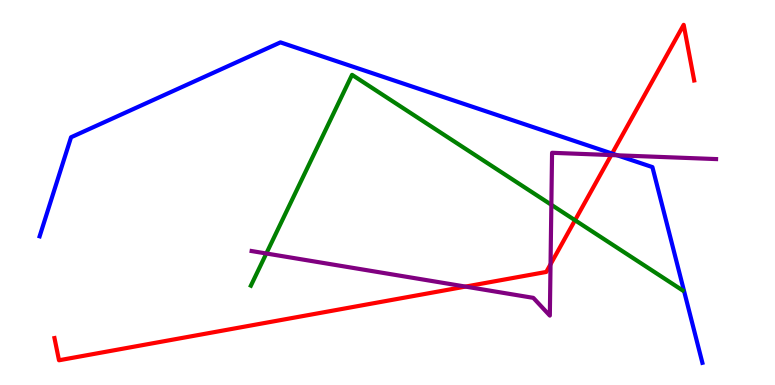[{'lines': ['blue', 'red'], 'intersections': [{'x': 7.9, 'y': 6.01}]}, {'lines': ['green', 'red'], 'intersections': [{'x': 7.42, 'y': 4.28}]}, {'lines': ['purple', 'red'], 'intersections': [{'x': 6.01, 'y': 2.56}, {'x': 7.1, 'y': 3.14}, {'x': 7.89, 'y': 5.97}]}, {'lines': ['blue', 'green'], 'intersections': []}, {'lines': ['blue', 'purple'], 'intersections': [{'x': 7.96, 'y': 5.97}]}, {'lines': ['green', 'purple'], 'intersections': [{'x': 3.44, 'y': 3.42}, {'x': 7.11, 'y': 4.68}]}]